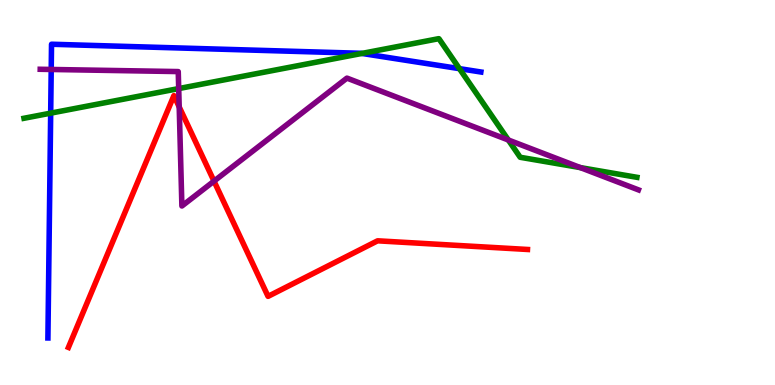[{'lines': ['blue', 'red'], 'intersections': []}, {'lines': ['green', 'red'], 'intersections': []}, {'lines': ['purple', 'red'], 'intersections': [{'x': 2.31, 'y': 7.22}, {'x': 2.76, 'y': 5.3}]}, {'lines': ['blue', 'green'], 'intersections': [{'x': 0.654, 'y': 7.06}, {'x': 4.67, 'y': 8.61}, {'x': 5.93, 'y': 8.22}]}, {'lines': ['blue', 'purple'], 'intersections': [{'x': 0.661, 'y': 8.2}]}, {'lines': ['green', 'purple'], 'intersections': [{'x': 2.31, 'y': 7.7}, {'x': 6.56, 'y': 6.36}, {'x': 7.49, 'y': 5.65}]}]